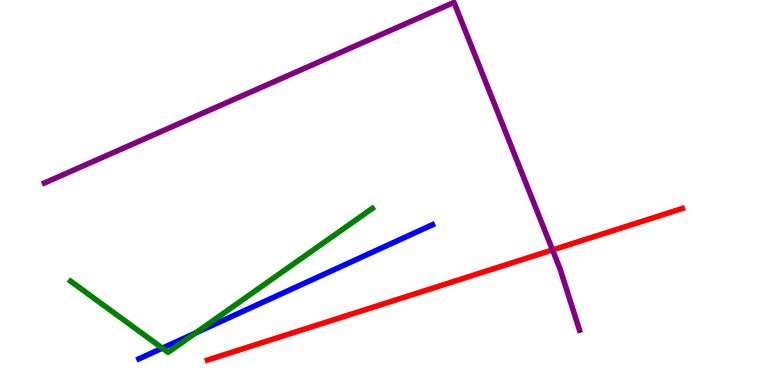[{'lines': ['blue', 'red'], 'intersections': []}, {'lines': ['green', 'red'], 'intersections': []}, {'lines': ['purple', 'red'], 'intersections': [{'x': 7.13, 'y': 3.51}]}, {'lines': ['blue', 'green'], 'intersections': [{'x': 2.09, 'y': 0.957}, {'x': 2.52, 'y': 1.35}]}, {'lines': ['blue', 'purple'], 'intersections': []}, {'lines': ['green', 'purple'], 'intersections': []}]